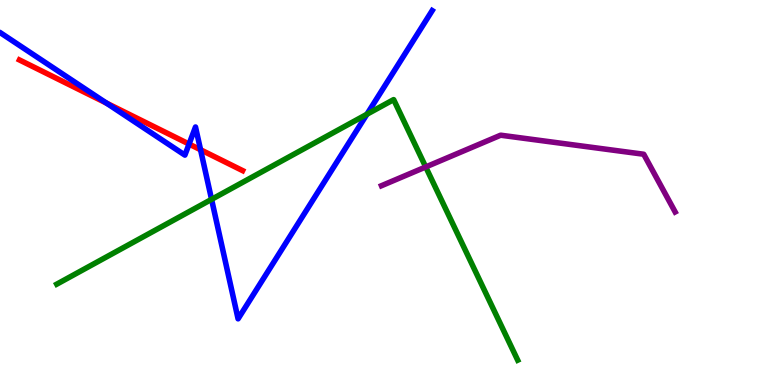[{'lines': ['blue', 'red'], 'intersections': [{'x': 1.37, 'y': 7.32}, {'x': 2.44, 'y': 6.26}, {'x': 2.59, 'y': 6.11}]}, {'lines': ['green', 'red'], 'intersections': []}, {'lines': ['purple', 'red'], 'intersections': []}, {'lines': ['blue', 'green'], 'intersections': [{'x': 2.73, 'y': 4.82}, {'x': 4.73, 'y': 7.03}]}, {'lines': ['blue', 'purple'], 'intersections': []}, {'lines': ['green', 'purple'], 'intersections': [{'x': 5.49, 'y': 5.66}]}]